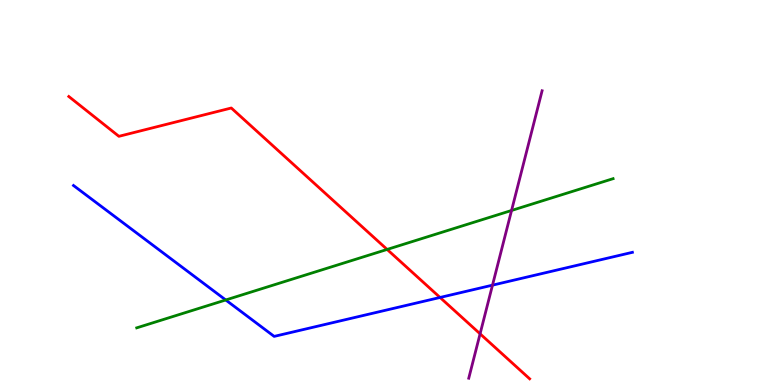[{'lines': ['blue', 'red'], 'intersections': [{'x': 5.68, 'y': 2.27}]}, {'lines': ['green', 'red'], 'intersections': [{'x': 5.0, 'y': 3.52}]}, {'lines': ['purple', 'red'], 'intersections': [{'x': 6.19, 'y': 1.33}]}, {'lines': ['blue', 'green'], 'intersections': [{'x': 2.91, 'y': 2.21}]}, {'lines': ['blue', 'purple'], 'intersections': [{'x': 6.35, 'y': 2.59}]}, {'lines': ['green', 'purple'], 'intersections': [{'x': 6.6, 'y': 4.53}]}]